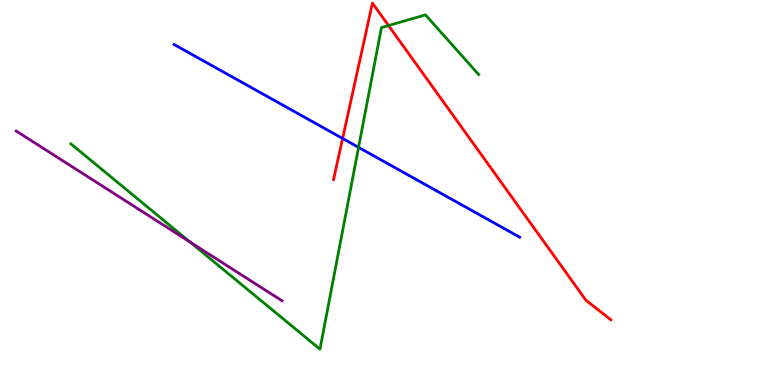[{'lines': ['blue', 'red'], 'intersections': [{'x': 4.42, 'y': 6.4}]}, {'lines': ['green', 'red'], 'intersections': [{'x': 5.01, 'y': 9.34}]}, {'lines': ['purple', 'red'], 'intersections': []}, {'lines': ['blue', 'green'], 'intersections': [{'x': 4.63, 'y': 6.17}]}, {'lines': ['blue', 'purple'], 'intersections': []}, {'lines': ['green', 'purple'], 'intersections': [{'x': 2.45, 'y': 3.72}]}]